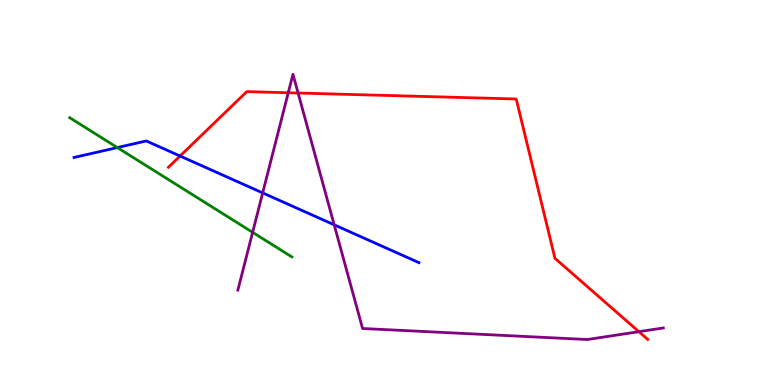[{'lines': ['blue', 'red'], 'intersections': [{'x': 2.32, 'y': 5.95}]}, {'lines': ['green', 'red'], 'intersections': []}, {'lines': ['purple', 'red'], 'intersections': [{'x': 3.72, 'y': 7.59}, {'x': 3.85, 'y': 7.58}, {'x': 8.24, 'y': 1.38}]}, {'lines': ['blue', 'green'], 'intersections': [{'x': 1.51, 'y': 6.17}]}, {'lines': ['blue', 'purple'], 'intersections': [{'x': 3.39, 'y': 4.99}, {'x': 4.31, 'y': 4.16}]}, {'lines': ['green', 'purple'], 'intersections': [{'x': 3.26, 'y': 3.97}]}]